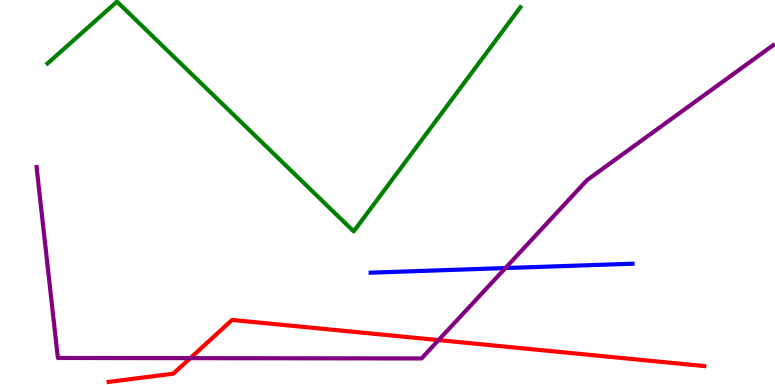[{'lines': ['blue', 'red'], 'intersections': []}, {'lines': ['green', 'red'], 'intersections': []}, {'lines': ['purple', 'red'], 'intersections': [{'x': 2.46, 'y': 0.698}, {'x': 5.66, 'y': 1.17}]}, {'lines': ['blue', 'green'], 'intersections': []}, {'lines': ['blue', 'purple'], 'intersections': [{'x': 6.52, 'y': 3.04}]}, {'lines': ['green', 'purple'], 'intersections': []}]